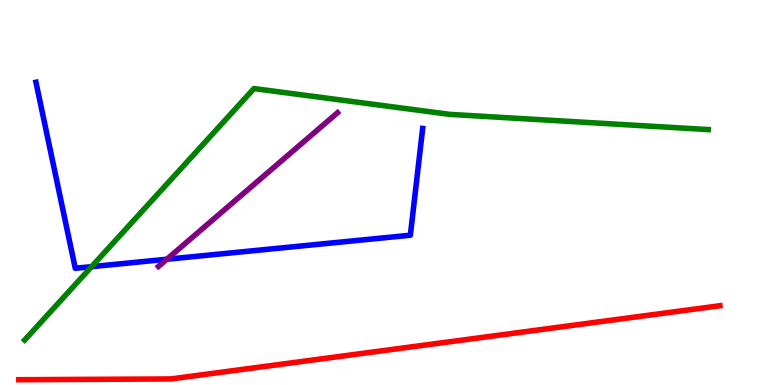[{'lines': ['blue', 'red'], 'intersections': []}, {'lines': ['green', 'red'], 'intersections': []}, {'lines': ['purple', 'red'], 'intersections': []}, {'lines': ['blue', 'green'], 'intersections': [{'x': 1.18, 'y': 3.07}]}, {'lines': ['blue', 'purple'], 'intersections': [{'x': 2.15, 'y': 3.27}]}, {'lines': ['green', 'purple'], 'intersections': []}]